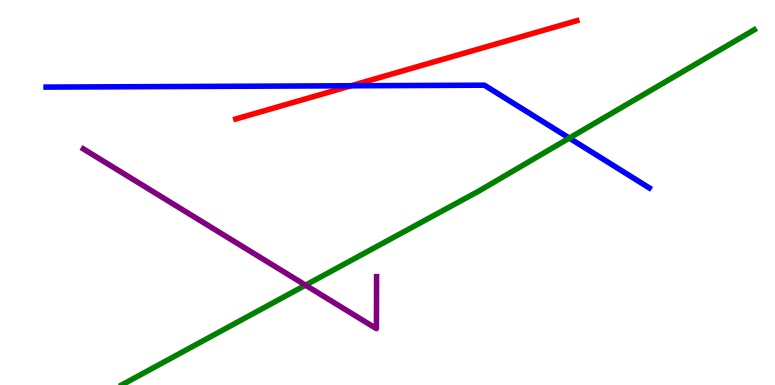[{'lines': ['blue', 'red'], 'intersections': [{'x': 4.53, 'y': 7.77}]}, {'lines': ['green', 'red'], 'intersections': []}, {'lines': ['purple', 'red'], 'intersections': []}, {'lines': ['blue', 'green'], 'intersections': [{'x': 7.35, 'y': 6.41}]}, {'lines': ['blue', 'purple'], 'intersections': []}, {'lines': ['green', 'purple'], 'intersections': [{'x': 3.94, 'y': 2.59}]}]